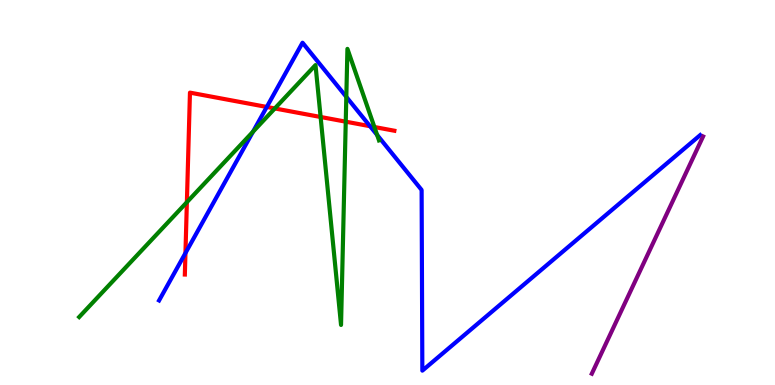[{'lines': ['blue', 'red'], 'intersections': [{'x': 2.39, 'y': 3.43}, {'x': 3.44, 'y': 7.22}, {'x': 4.77, 'y': 6.72}]}, {'lines': ['green', 'red'], 'intersections': [{'x': 2.41, 'y': 4.75}, {'x': 3.55, 'y': 7.18}, {'x': 4.14, 'y': 6.96}, {'x': 4.46, 'y': 6.84}, {'x': 4.83, 'y': 6.7}]}, {'lines': ['purple', 'red'], 'intersections': []}, {'lines': ['blue', 'green'], 'intersections': [{'x': 3.26, 'y': 6.58}, {'x': 4.47, 'y': 7.48}, {'x': 4.87, 'y': 6.49}]}, {'lines': ['blue', 'purple'], 'intersections': []}, {'lines': ['green', 'purple'], 'intersections': []}]